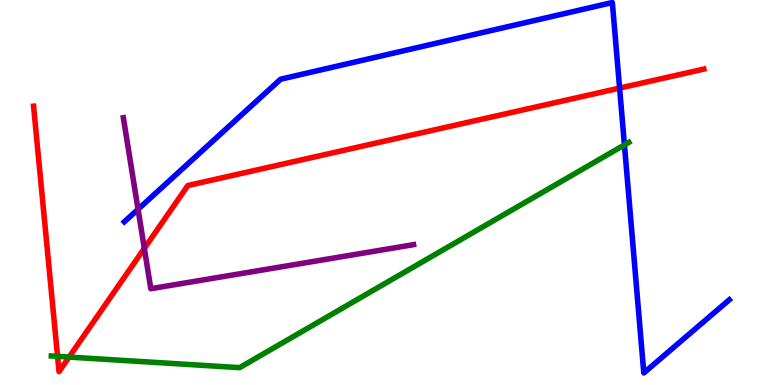[{'lines': ['blue', 'red'], 'intersections': [{'x': 7.99, 'y': 7.71}]}, {'lines': ['green', 'red'], 'intersections': [{'x': 0.743, 'y': 0.744}, {'x': 0.892, 'y': 0.726}]}, {'lines': ['purple', 'red'], 'intersections': [{'x': 1.86, 'y': 3.55}]}, {'lines': ['blue', 'green'], 'intersections': [{'x': 8.06, 'y': 6.24}]}, {'lines': ['blue', 'purple'], 'intersections': [{'x': 1.78, 'y': 4.56}]}, {'lines': ['green', 'purple'], 'intersections': []}]